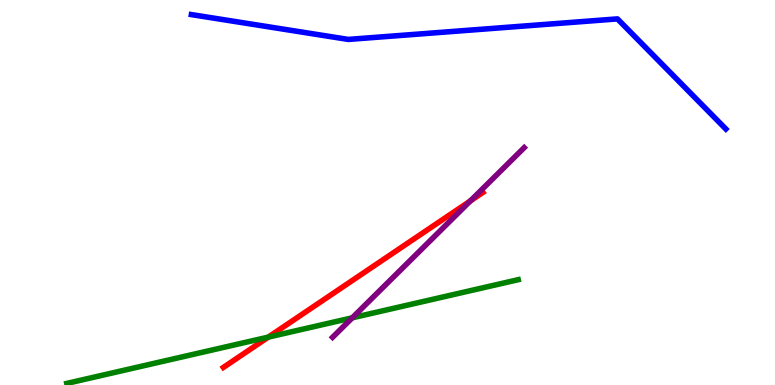[{'lines': ['blue', 'red'], 'intersections': []}, {'lines': ['green', 'red'], 'intersections': [{'x': 3.46, 'y': 1.24}]}, {'lines': ['purple', 'red'], 'intersections': [{'x': 6.07, 'y': 4.78}]}, {'lines': ['blue', 'green'], 'intersections': []}, {'lines': ['blue', 'purple'], 'intersections': []}, {'lines': ['green', 'purple'], 'intersections': [{'x': 4.55, 'y': 1.74}]}]